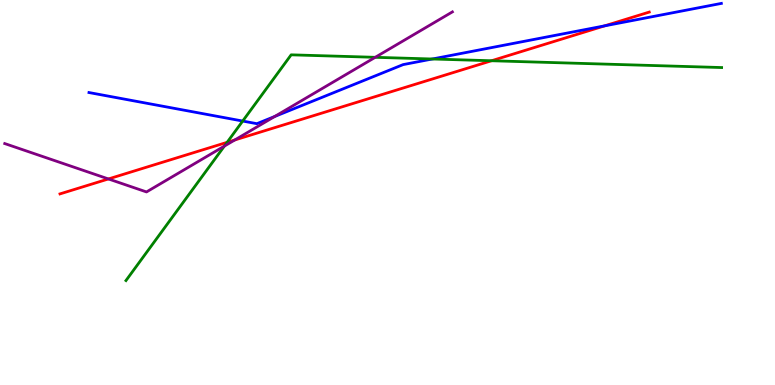[{'lines': ['blue', 'red'], 'intersections': [{'x': 7.8, 'y': 9.33}]}, {'lines': ['green', 'red'], 'intersections': [{'x': 2.93, 'y': 6.3}, {'x': 6.34, 'y': 8.42}]}, {'lines': ['purple', 'red'], 'intersections': [{'x': 1.4, 'y': 5.35}, {'x': 3.03, 'y': 6.36}]}, {'lines': ['blue', 'green'], 'intersections': [{'x': 3.13, 'y': 6.86}, {'x': 5.58, 'y': 8.47}]}, {'lines': ['blue', 'purple'], 'intersections': [{'x': 3.54, 'y': 6.97}]}, {'lines': ['green', 'purple'], 'intersections': [{'x': 2.89, 'y': 6.2}, {'x': 4.84, 'y': 8.51}]}]